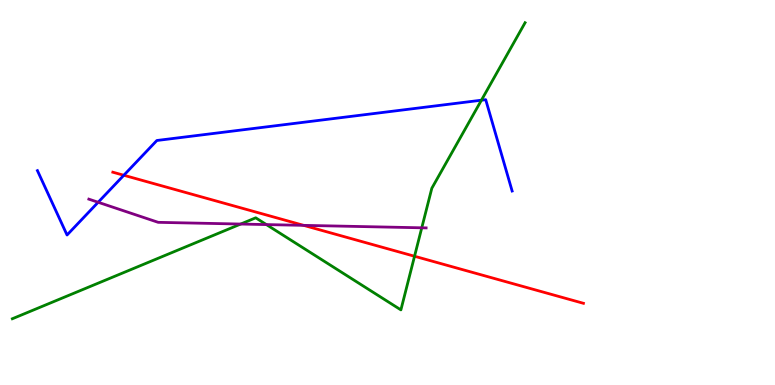[{'lines': ['blue', 'red'], 'intersections': [{'x': 1.6, 'y': 5.45}]}, {'lines': ['green', 'red'], 'intersections': [{'x': 5.35, 'y': 3.34}]}, {'lines': ['purple', 'red'], 'intersections': [{'x': 3.92, 'y': 4.15}]}, {'lines': ['blue', 'green'], 'intersections': [{'x': 6.21, 'y': 7.4}]}, {'lines': ['blue', 'purple'], 'intersections': [{'x': 1.27, 'y': 4.75}]}, {'lines': ['green', 'purple'], 'intersections': [{'x': 3.11, 'y': 4.18}, {'x': 3.44, 'y': 4.17}, {'x': 5.44, 'y': 4.08}]}]